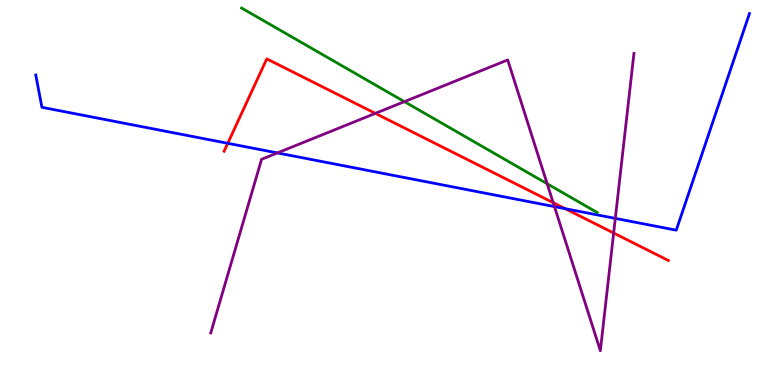[{'lines': ['blue', 'red'], 'intersections': [{'x': 2.94, 'y': 6.28}, {'x': 7.29, 'y': 4.58}]}, {'lines': ['green', 'red'], 'intersections': []}, {'lines': ['purple', 'red'], 'intersections': [{'x': 4.84, 'y': 7.06}, {'x': 7.14, 'y': 4.74}, {'x': 7.92, 'y': 3.95}]}, {'lines': ['blue', 'green'], 'intersections': []}, {'lines': ['blue', 'purple'], 'intersections': [{'x': 3.58, 'y': 6.03}, {'x': 7.15, 'y': 4.63}, {'x': 7.94, 'y': 4.33}]}, {'lines': ['green', 'purple'], 'intersections': [{'x': 5.22, 'y': 7.36}, {'x': 7.06, 'y': 5.23}]}]